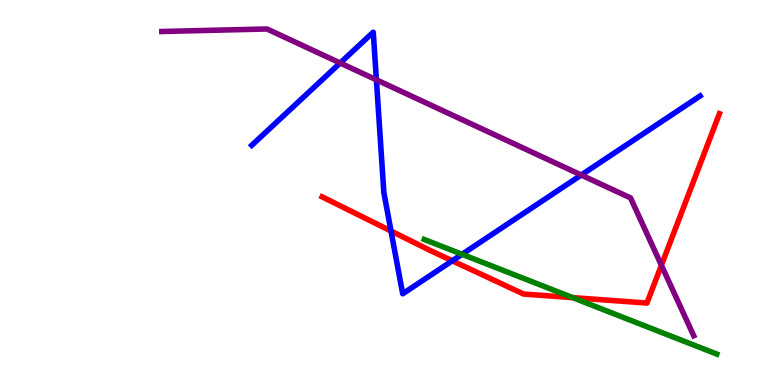[{'lines': ['blue', 'red'], 'intersections': [{'x': 5.05, 'y': 4.0}, {'x': 5.84, 'y': 3.23}]}, {'lines': ['green', 'red'], 'intersections': [{'x': 7.39, 'y': 2.27}]}, {'lines': ['purple', 'red'], 'intersections': [{'x': 8.53, 'y': 3.11}]}, {'lines': ['blue', 'green'], 'intersections': [{'x': 5.96, 'y': 3.39}]}, {'lines': ['blue', 'purple'], 'intersections': [{'x': 4.39, 'y': 8.36}, {'x': 4.86, 'y': 7.93}, {'x': 7.5, 'y': 5.45}]}, {'lines': ['green', 'purple'], 'intersections': []}]